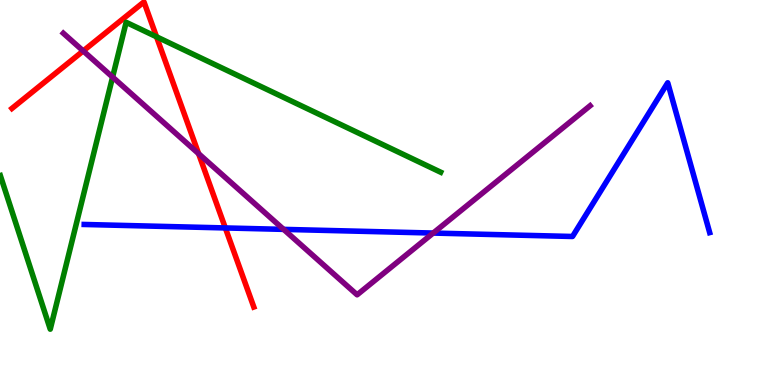[{'lines': ['blue', 'red'], 'intersections': [{'x': 2.91, 'y': 4.08}]}, {'lines': ['green', 'red'], 'intersections': [{'x': 2.02, 'y': 9.04}]}, {'lines': ['purple', 'red'], 'intersections': [{'x': 1.07, 'y': 8.68}, {'x': 2.56, 'y': 6.01}]}, {'lines': ['blue', 'green'], 'intersections': []}, {'lines': ['blue', 'purple'], 'intersections': [{'x': 3.66, 'y': 4.04}, {'x': 5.59, 'y': 3.95}]}, {'lines': ['green', 'purple'], 'intersections': [{'x': 1.45, 'y': 8.0}]}]